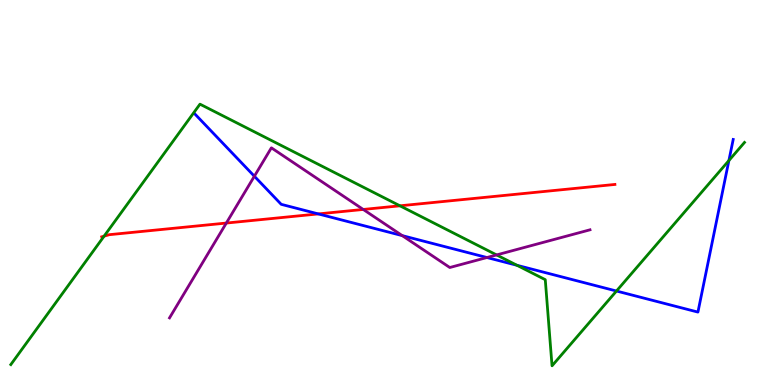[{'lines': ['blue', 'red'], 'intersections': [{'x': 4.11, 'y': 4.44}]}, {'lines': ['green', 'red'], 'intersections': [{'x': 1.34, 'y': 3.87}, {'x': 5.16, 'y': 4.65}]}, {'lines': ['purple', 'red'], 'intersections': [{'x': 2.92, 'y': 4.21}, {'x': 4.69, 'y': 4.56}]}, {'lines': ['blue', 'green'], 'intersections': [{'x': 6.67, 'y': 3.11}, {'x': 7.95, 'y': 2.44}, {'x': 9.41, 'y': 5.83}]}, {'lines': ['blue', 'purple'], 'intersections': [{'x': 3.28, 'y': 5.42}, {'x': 5.19, 'y': 3.88}, {'x': 6.28, 'y': 3.31}]}, {'lines': ['green', 'purple'], 'intersections': [{'x': 6.41, 'y': 3.38}]}]